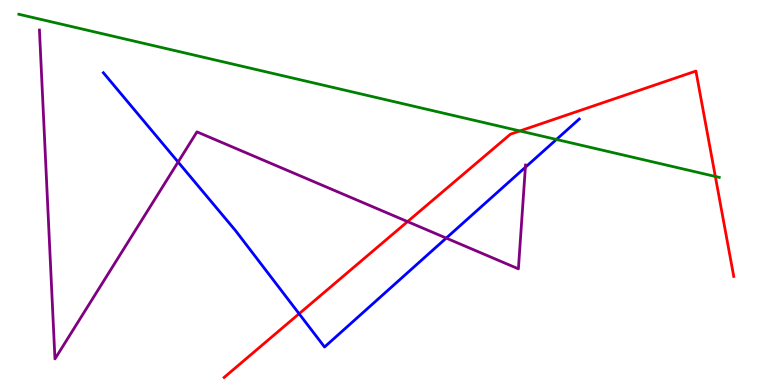[{'lines': ['blue', 'red'], 'intersections': [{'x': 3.86, 'y': 1.85}]}, {'lines': ['green', 'red'], 'intersections': [{'x': 6.71, 'y': 6.6}, {'x': 9.23, 'y': 5.42}]}, {'lines': ['purple', 'red'], 'intersections': [{'x': 5.26, 'y': 4.24}]}, {'lines': ['blue', 'green'], 'intersections': [{'x': 7.18, 'y': 6.38}]}, {'lines': ['blue', 'purple'], 'intersections': [{'x': 2.3, 'y': 5.79}, {'x': 5.76, 'y': 3.82}, {'x': 6.78, 'y': 5.66}]}, {'lines': ['green', 'purple'], 'intersections': []}]